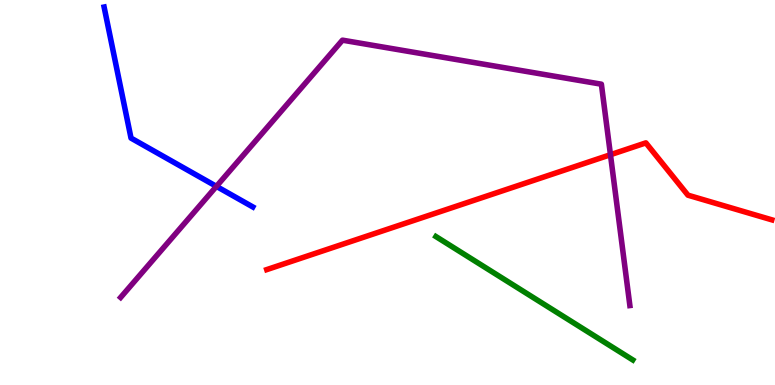[{'lines': ['blue', 'red'], 'intersections': []}, {'lines': ['green', 'red'], 'intersections': []}, {'lines': ['purple', 'red'], 'intersections': [{'x': 7.88, 'y': 5.98}]}, {'lines': ['blue', 'green'], 'intersections': []}, {'lines': ['blue', 'purple'], 'intersections': [{'x': 2.79, 'y': 5.16}]}, {'lines': ['green', 'purple'], 'intersections': []}]